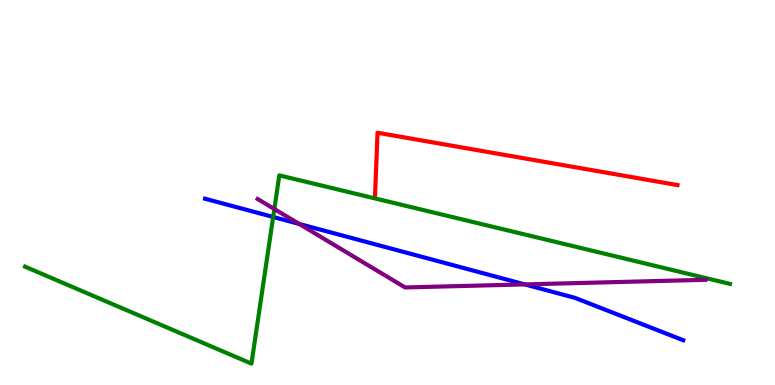[{'lines': ['blue', 'red'], 'intersections': []}, {'lines': ['green', 'red'], 'intersections': []}, {'lines': ['purple', 'red'], 'intersections': []}, {'lines': ['blue', 'green'], 'intersections': [{'x': 3.52, 'y': 4.36}]}, {'lines': ['blue', 'purple'], 'intersections': [{'x': 3.86, 'y': 4.18}, {'x': 6.77, 'y': 2.61}]}, {'lines': ['green', 'purple'], 'intersections': [{'x': 3.54, 'y': 4.57}]}]